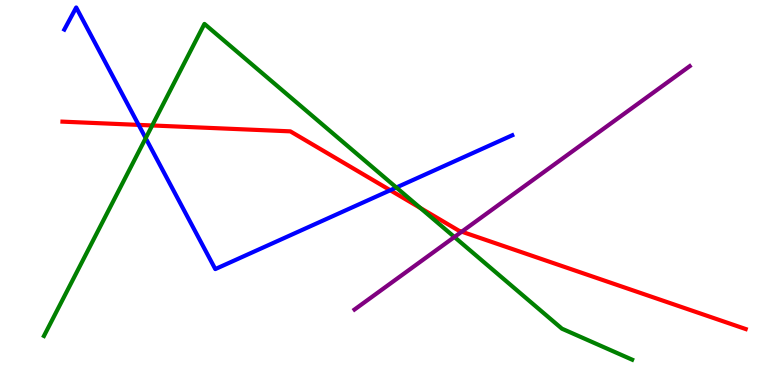[{'lines': ['blue', 'red'], 'intersections': [{'x': 1.79, 'y': 6.76}, {'x': 5.04, 'y': 5.06}]}, {'lines': ['green', 'red'], 'intersections': [{'x': 1.96, 'y': 6.74}, {'x': 5.42, 'y': 4.6}]}, {'lines': ['purple', 'red'], 'intersections': [{'x': 5.96, 'y': 3.98}]}, {'lines': ['blue', 'green'], 'intersections': [{'x': 1.88, 'y': 6.41}, {'x': 5.11, 'y': 5.13}]}, {'lines': ['blue', 'purple'], 'intersections': []}, {'lines': ['green', 'purple'], 'intersections': [{'x': 5.86, 'y': 3.84}]}]